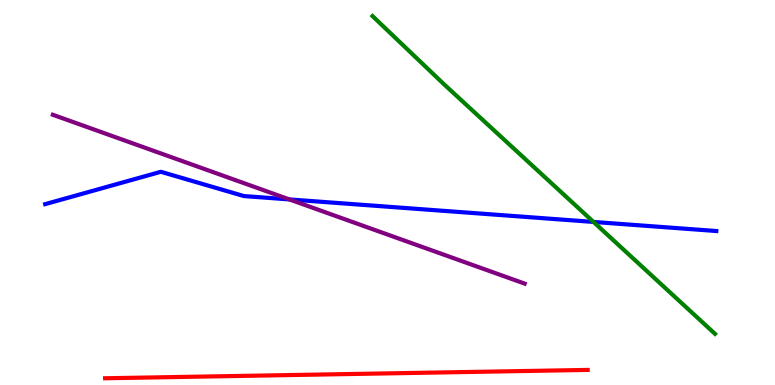[{'lines': ['blue', 'red'], 'intersections': []}, {'lines': ['green', 'red'], 'intersections': []}, {'lines': ['purple', 'red'], 'intersections': []}, {'lines': ['blue', 'green'], 'intersections': [{'x': 7.66, 'y': 4.24}]}, {'lines': ['blue', 'purple'], 'intersections': [{'x': 3.73, 'y': 4.82}]}, {'lines': ['green', 'purple'], 'intersections': []}]